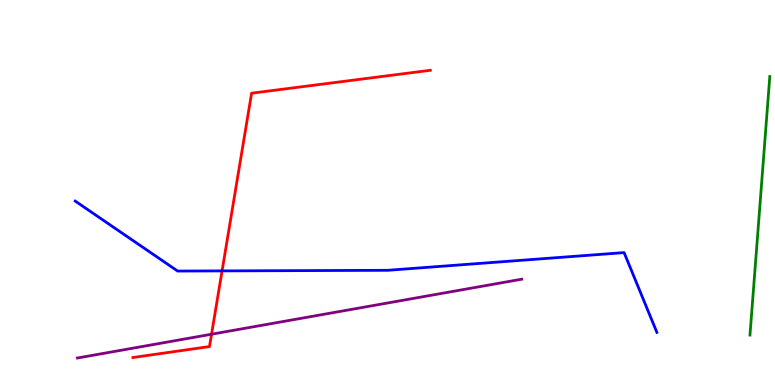[{'lines': ['blue', 'red'], 'intersections': [{'x': 2.87, 'y': 2.96}]}, {'lines': ['green', 'red'], 'intersections': []}, {'lines': ['purple', 'red'], 'intersections': [{'x': 2.73, 'y': 1.32}]}, {'lines': ['blue', 'green'], 'intersections': []}, {'lines': ['blue', 'purple'], 'intersections': []}, {'lines': ['green', 'purple'], 'intersections': []}]